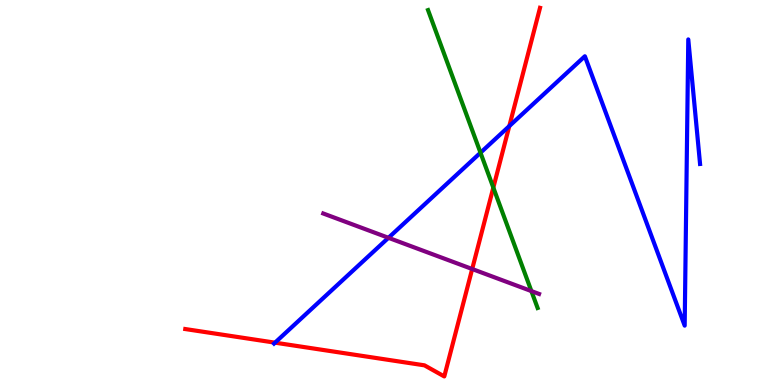[{'lines': ['blue', 'red'], 'intersections': [{'x': 3.55, 'y': 1.1}, {'x': 6.57, 'y': 6.72}]}, {'lines': ['green', 'red'], 'intersections': [{'x': 6.37, 'y': 5.13}]}, {'lines': ['purple', 'red'], 'intersections': [{'x': 6.09, 'y': 3.01}]}, {'lines': ['blue', 'green'], 'intersections': [{'x': 6.2, 'y': 6.03}]}, {'lines': ['blue', 'purple'], 'intersections': [{'x': 5.01, 'y': 3.82}]}, {'lines': ['green', 'purple'], 'intersections': [{'x': 6.86, 'y': 2.44}]}]